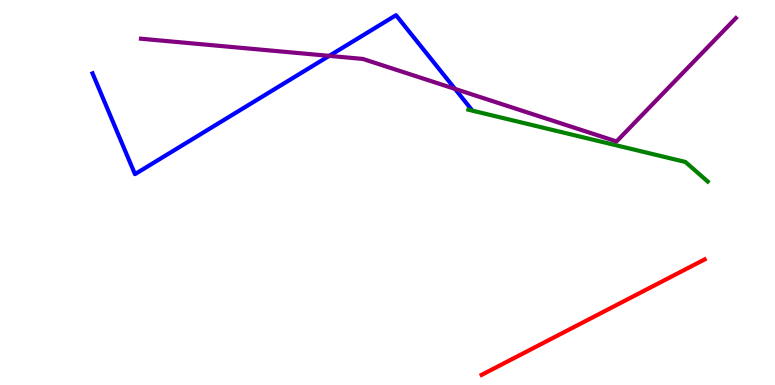[{'lines': ['blue', 'red'], 'intersections': []}, {'lines': ['green', 'red'], 'intersections': []}, {'lines': ['purple', 'red'], 'intersections': []}, {'lines': ['blue', 'green'], 'intersections': []}, {'lines': ['blue', 'purple'], 'intersections': [{'x': 4.25, 'y': 8.55}, {'x': 5.87, 'y': 7.69}]}, {'lines': ['green', 'purple'], 'intersections': []}]